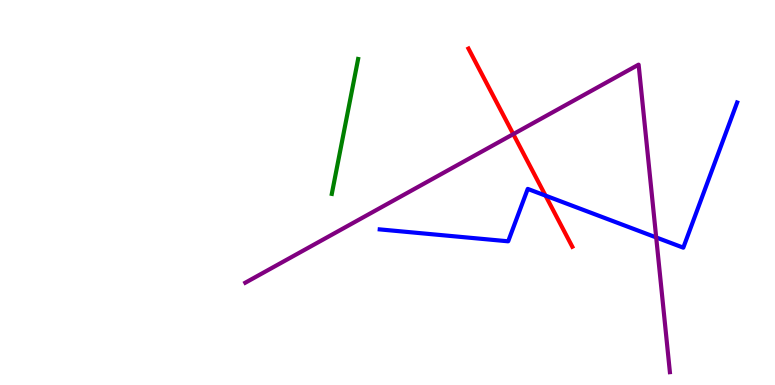[{'lines': ['blue', 'red'], 'intersections': [{'x': 7.04, 'y': 4.92}]}, {'lines': ['green', 'red'], 'intersections': []}, {'lines': ['purple', 'red'], 'intersections': [{'x': 6.62, 'y': 6.52}]}, {'lines': ['blue', 'green'], 'intersections': []}, {'lines': ['blue', 'purple'], 'intersections': [{'x': 8.47, 'y': 3.83}]}, {'lines': ['green', 'purple'], 'intersections': []}]